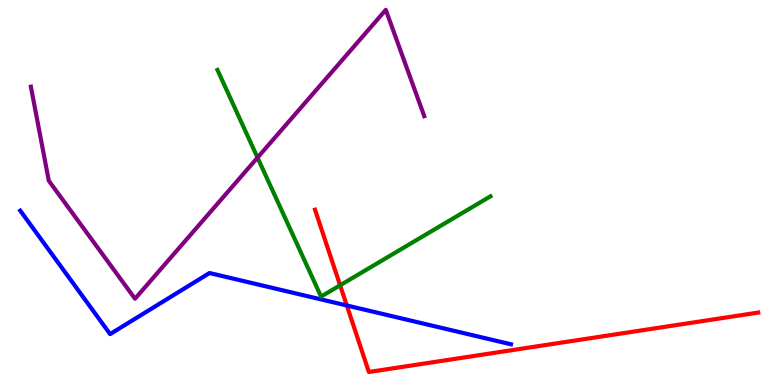[{'lines': ['blue', 'red'], 'intersections': [{'x': 4.47, 'y': 2.07}]}, {'lines': ['green', 'red'], 'intersections': [{'x': 4.39, 'y': 2.59}]}, {'lines': ['purple', 'red'], 'intersections': []}, {'lines': ['blue', 'green'], 'intersections': []}, {'lines': ['blue', 'purple'], 'intersections': []}, {'lines': ['green', 'purple'], 'intersections': [{'x': 3.32, 'y': 5.91}]}]